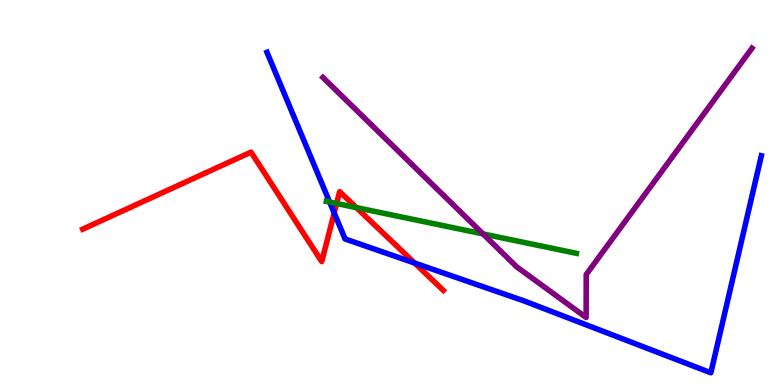[{'lines': ['blue', 'red'], 'intersections': [{'x': 4.31, 'y': 4.47}, {'x': 5.35, 'y': 3.17}]}, {'lines': ['green', 'red'], 'intersections': [{'x': 4.34, 'y': 4.71}, {'x': 4.6, 'y': 4.61}]}, {'lines': ['purple', 'red'], 'intersections': []}, {'lines': ['blue', 'green'], 'intersections': [{'x': 4.25, 'y': 4.75}]}, {'lines': ['blue', 'purple'], 'intersections': []}, {'lines': ['green', 'purple'], 'intersections': [{'x': 6.23, 'y': 3.92}]}]